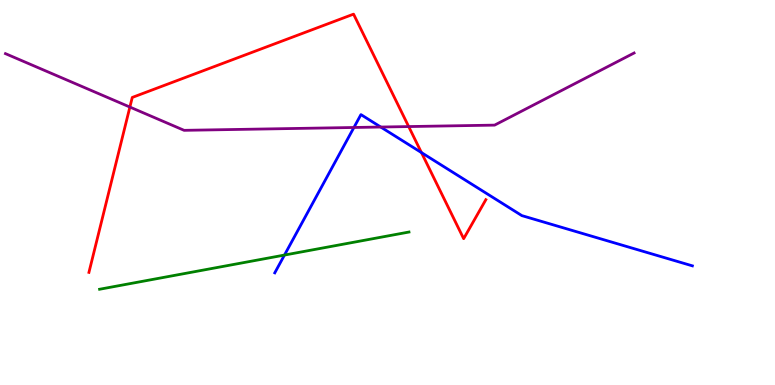[{'lines': ['blue', 'red'], 'intersections': [{'x': 5.44, 'y': 6.04}]}, {'lines': ['green', 'red'], 'intersections': []}, {'lines': ['purple', 'red'], 'intersections': [{'x': 1.68, 'y': 7.22}, {'x': 5.27, 'y': 6.71}]}, {'lines': ['blue', 'green'], 'intersections': [{'x': 3.67, 'y': 3.38}]}, {'lines': ['blue', 'purple'], 'intersections': [{'x': 4.57, 'y': 6.69}, {'x': 4.91, 'y': 6.7}]}, {'lines': ['green', 'purple'], 'intersections': []}]